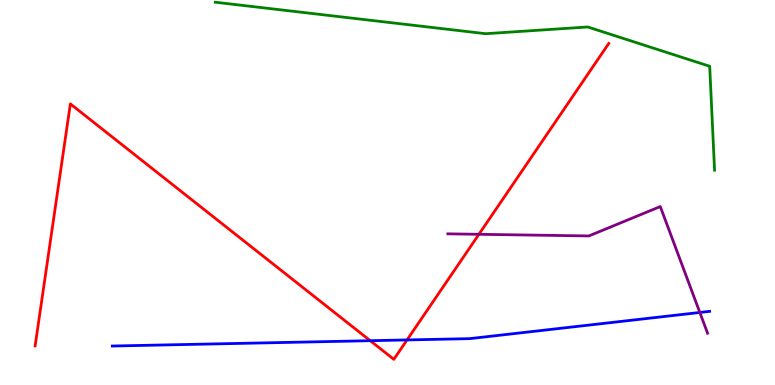[{'lines': ['blue', 'red'], 'intersections': [{'x': 4.78, 'y': 1.15}, {'x': 5.25, 'y': 1.17}]}, {'lines': ['green', 'red'], 'intersections': []}, {'lines': ['purple', 'red'], 'intersections': [{'x': 6.18, 'y': 3.91}]}, {'lines': ['blue', 'green'], 'intersections': []}, {'lines': ['blue', 'purple'], 'intersections': [{'x': 9.03, 'y': 1.88}]}, {'lines': ['green', 'purple'], 'intersections': []}]